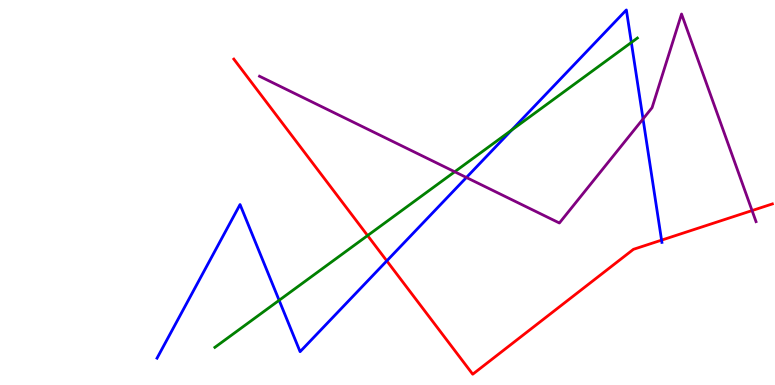[{'lines': ['blue', 'red'], 'intersections': [{'x': 4.99, 'y': 3.22}, {'x': 8.54, 'y': 3.76}]}, {'lines': ['green', 'red'], 'intersections': [{'x': 4.74, 'y': 3.88}]}, {'lines': ['purple', 'red'], 'intersections': [{'x': 9.7, 'y': 4.53}]}, {'lines': ['blue', 'green'], 'intersections': [{'x': 3.6, 'y': 2.2}, {'x': 6.6, 'y': 6.62}, {'x': 8.15, 'y': 8.9}]}, {'lines': ['blue', 'purple'], 'intersections': [{'x': 6.02, 'y': 5.39}, {'x': 8.3, 'y': 6.91}]}, {'lines': ['green', 'purple'], 'intersections': [{'x': 5.87, 'y': 5.54}]}]